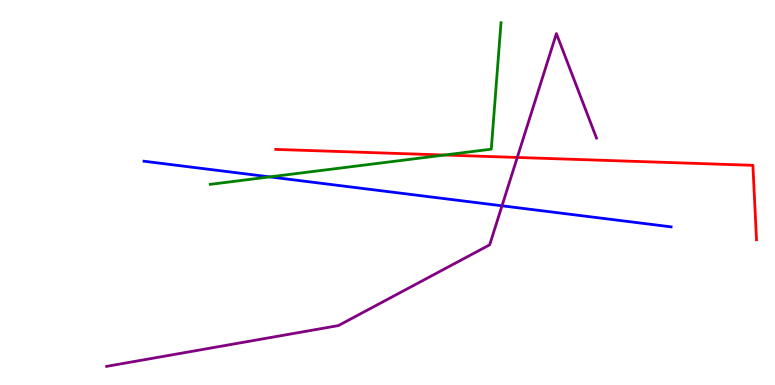[{'lines': ['blue', 'red'], 'intersections': []}, {'lines': ['green', 'red'], 'intersections': [{'x': 5.73, 'y': 5.97}]}, {'lines': ['purple', 'red'], 'intersections': [{'x': 6.67, 'y': 5.91}]}, {'lines': ['blue', 'green'], 'intersections': [{'x': 3.48, 'y': 5.41}]}, {'lines': ['blue', 'purple'], 'intersections': [{'x': 6.48, 'y': 4.65}]}, {'lines': ['green', 'purple'], 'intersections': []}]